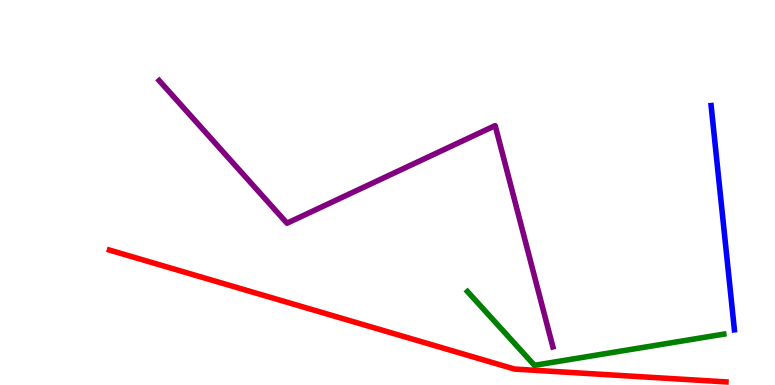[{'lines': ['blue', 'red'], 'intersections': []}, {'lines': ['green', 'red'], 'intersections': []}, {'lines': ['purple', 'red'], 'intersections': []}, {'lines': ['blue', 'green'], 'intersections': []}, {'lines': ['blue', 'purple'], 'intersections': []}, {'lines': ['green', 'purple'], 'intersections': []}]